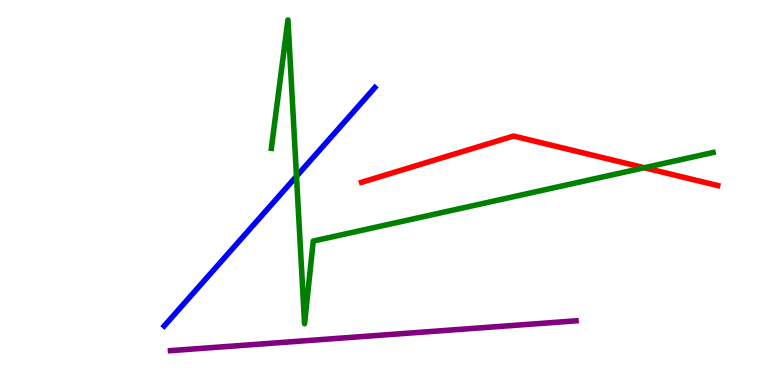[{'lines': ['blue', 'red'], 'intersections': []}, {'lines': ['green', 'red'], 'intersections': [{'x': 8.31, 'y': 5.64}]}, {'lines': ['purple', 'red'], 'intersections': []}, {'lines': ['blue', 'green'], 'intersections': [{'x': 3.83, 'y': 5.42}]}, {'lines': ['blue', 'purple'], 'intersections': []}, {'lines': ['green', 'purple'], 'intersections': []}]